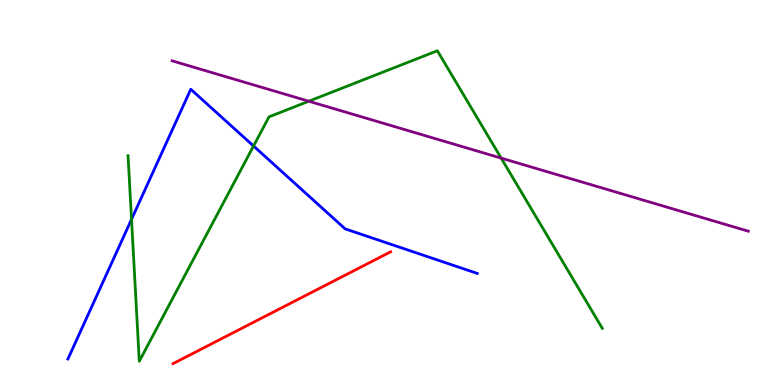[{'lines': ['blue', 'red'], 'intersections': []}, {'lines': ['green', 'red'], 'intersections': []}, {'lines': ['purple', 'red'], 'intersections': []}, {'lines': ['blue', 'green'], 'intersections': [{'x': 1.7, 'y': 4.3}, {'x': 3.27, 'y': 6.21}]}, {'lines': ['blue', 'purple'], 'intersections': []}, {'lines': ['green', 'purple'], 'intersections': [{'x': 3.98, 'y': 7.37}, {'x': 6.47, 'y': 5.89}]}]